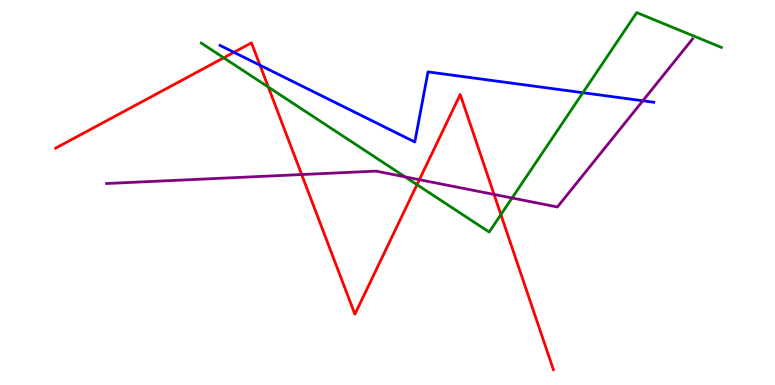[{'lines': ['blue', 'red'], 'intersections': [{'x': 3.02, 'y': 8.64}, {'x': 3.35, 'y': 8.31}]}, {'lines': ['green', 'red'], 'intersections': [{'x': 2.89, 'y': 8.5}, {'x': 3.46, 'y': 7.74}, {'x': 5.38, 'y': 5.2}, {'x': 6.46, 'y': 4.43}]}, {'lines': ['purple', 'red'], 'intersections': [{'x': 3.89, 'y': 5.47}, {'x': 5.41, 'y': 5.33}, {'x': 6.38, 'y': 4.95}]}, {'lines': ['blue', 'green'], 'intersections': [{'x': 7.52, 'y': 7.59}]}, {'lines': ['blue', 'purple'], 'intersections': [{'x': 8.29, 'y': 7.38}]}, {'lines': ['green', 'purple'], 'intersections': [{'x': 5.23, 'y': 5.41}, {'x': 6.61, 'y': 4.86}]}]